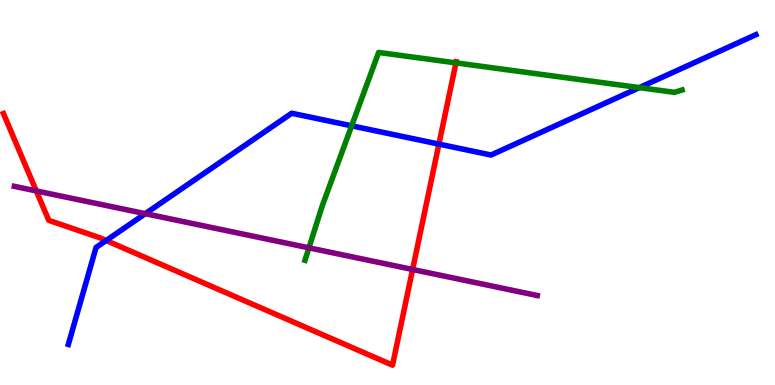[{'lines': ['blue', 'red'], 'intersections': [{'x': 1.37, 'y': 3.75}, {'x': 5.66, 'y': 6.26}]}, {'lines': ['green', 'red'], 'intersections': [{'x': 5.88, 'y': 8.37}]}, {'lines': ['purple', 'red'], 'intersections': [{'x': 0.468, 'y': 5.04}, {'x': 5.32, 'y': 3.0}]}, {'lines': ['blue', 'green'], 'intersections': [{'x': 4.54, 'y': 6.73}, {'x': 8.25, 'y': 7.72}]}, {'lines': ['blue', 'purple'], 'intersections': [{'x': 1.87, 'y': 4.45}]}, {'lines': ['green', 'purple'], 'intersections': [{'x': 3.99, 'y': 3.56}]}]